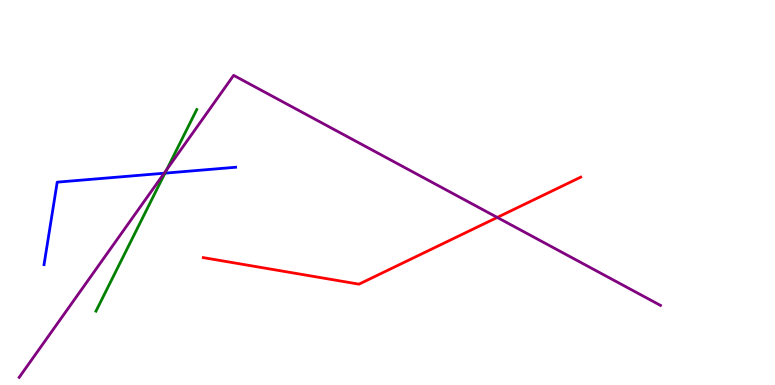[{'lines': ['blue', 'red'], 'intersections': []}, {'lines': ['green', 'red'], 'intersections': []}, {'lines': ['purple', 'red'], 'intersections': [{'x': 6.42, 'y': 4.35}]}, {'lines': ['blue', 'green'], 'intersections': [{'x': 2.13, 'y': 5.5}]}, {'lines': ['blue', 'purple'], 'intersections': [{'x': 2.12, 'y': 5.5}]}, {'lines': ['green', 'purple'], 'intersections': [{'x': 2.15, 'y': 5.59}]}]